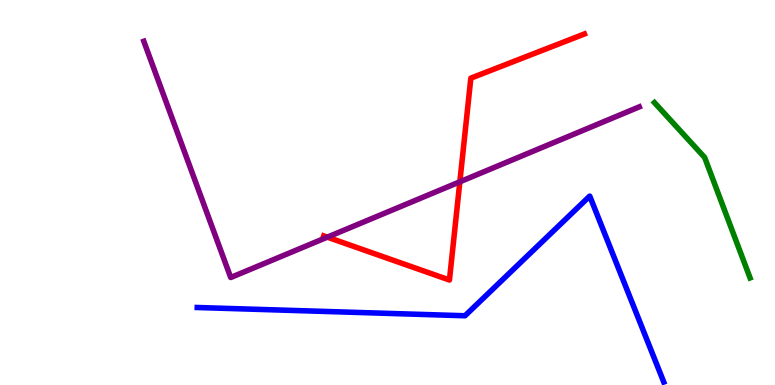[{'lines': ['blue', 'red'], 'intersections': []}, {'lines': ['green', 'red'], 'intersections': []}, {'lines': ['purple', 'red'], 'intersections': [{'x': 4.22, 'y': 3.84}, {'x': 5.93, 'y': 5.28}]}, {'lines': ['blue', 'green'], 'intersections': []}, {'lines': ['blue', 'purple'], 'intersections': []}, {'lines': ['green', 'purple'], 'intersections': []}]